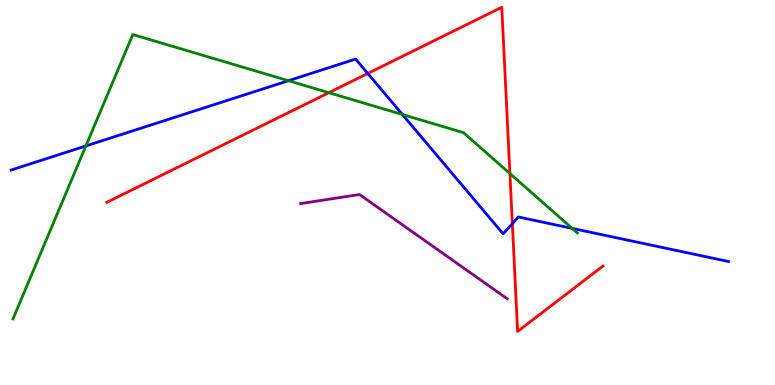[{'lines': ['blue', 'red'], 'intersections': [{'x': 4.75, 'y': 8.09}, {'x': 6.61, 'y': 4.19}]}, {'lines': ['green', 'red'], 'intersections': [{'x': 4.24, 'y': 7.59}, {'x': 6.58, 'y': 5.49}]}, {'lines': ['purple', 'red'], 'intersections': []}, {'lines': ['blue', 'green'], 'intersections': [{'x': 1.11, 'y': 6.21}, {'x': 3.72, 'y': 7.9}, {'x': 5.19, 'y': 7.03}, {'x': 7.38, 'y': 4.07}]}, {'lines': ['blue', 'purple'], 'intersections': []}, {'lines': ['green', 'purple'], 'intersections': []}]